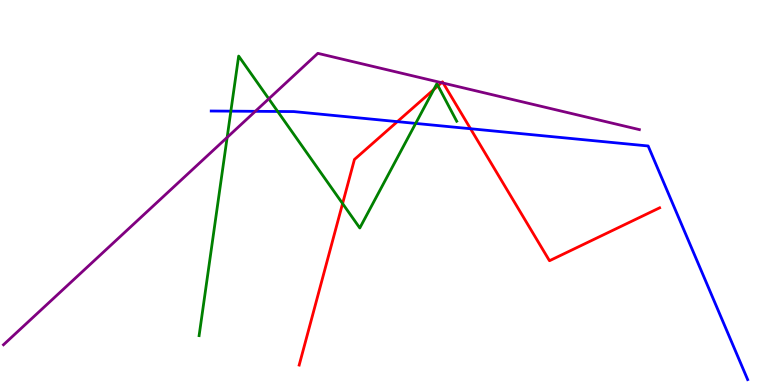[{'lines': ['blue', 'red'], 'intersections': [{'x': 5.13, 'y': 6.84}, {'x': 6.07, 'y': 6.66}]}, {'lines': ['green', 'red'], 'intersections': [{'x': 4.42, 'y': 4.71}, {'x': 5.6, 'y': 7.68}, {'x': 5.65, 'y': 7.77}]}, {'lines': ['purple', 'red'], 'intersections': [{'x': 5.7, 'y': 7.85}, {'x': 5.72, 'y': 7.84}]}, {'lines': ['blue', 'green'], 'intersections': [{'x': 2.98, 'y': 7.11}, {'x': 3.58, 'y': 7.1}, {'x': 5.36, 'y': 6.79}]}, {'lines': ['blue', 'purple'], 'intersections': [{'x': 3.29, 'y': 7.11}]}, {'lines': ['green', 'purple'], 'intersections': [{'x': 2.93, 'y': 6.43}, {'x': 3.47, 'y': 7.43}]}]